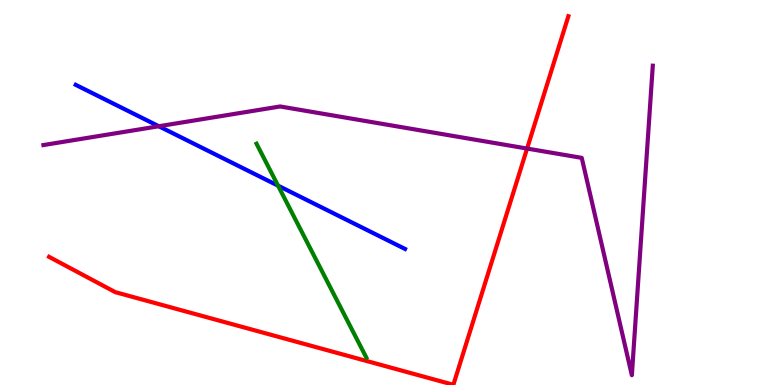[{'lines': ['blue', 'red'], 'intersections': []}, {'lines': ['green', 'red'], 'intersections': []}, {'lines': ['purple', 'red'], 'intersections': [{'x': 6.8, 'y': 6.14}]}, {'lines': ['blue', 'green'], 'intersections': [{'x': 3.59, 'y': 5.18}]}, {'lines': ['blue', 'purple'], 'intersections': [{'x': 2.05, 'y': 6.72}]}, {'lines': ['green', 'purple'], 'intersections': []}]